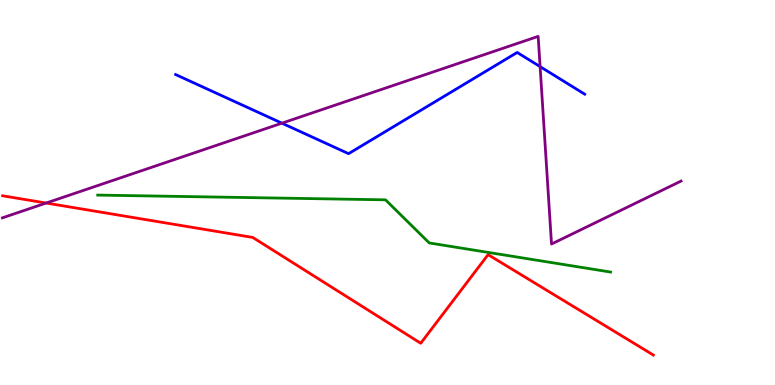[{'lines': ['blue', 'red'], 'intersections': []}, {'lines': ['green', 'red'], 'intersections': []}, {'lines': ['purple', 'red'], 'intersections': [{'x': 0.595, 'y': 4.73}]}, {'lines': ['blue', 'green'], 'intersections': []}, {'lines': ['blue', 'purple'], 'intersections': [{'x': 3.64, 'y': 6.8}, {'x': 6.97, 'y': 8.27}]}, {'lines': ['green', 'purple'], 'intersections': []}]